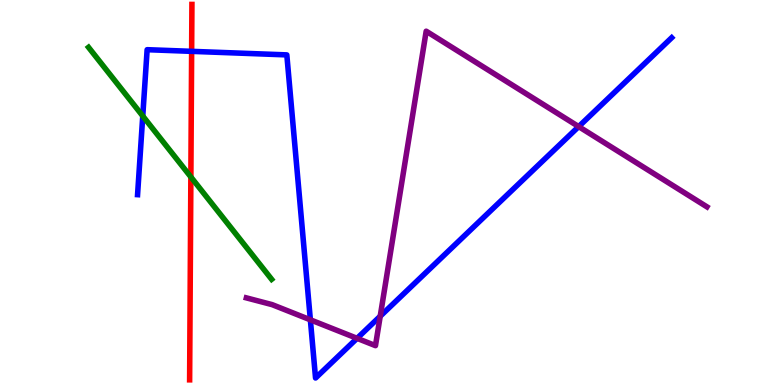[{'lines': ['blue', 'red'], 'intersections': [{'x': 2.47, 'y': 8.67}]}, {'lines': ['green', 'red'], 'intersections': [{'x': 2.46, 'y': 5.4}]}, {'lines': ['purple', 'red'], 'intersections': []}, {'lines': ['blue', 'green'], 'intersections': [{'x': 1.84, 'y': 6.99}]}, {'lines': ['blue', 'purple'], 'intersections': [{'x': 4.0, 'y': 1.69}, {'x': 4.61, 'y': 1.21}, {'x': 4.91, 'y': 1.79}, {'x': 7.47, 'y': 6.71}]}, {'lines': ['green', 'purple'], 'intersections': []}]